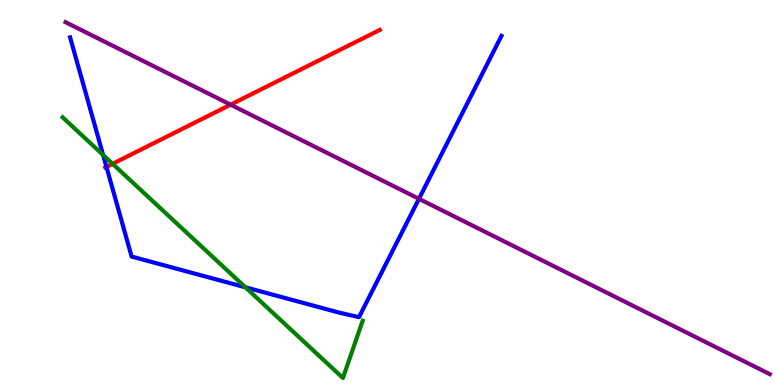[{'lines': ['blue', 'red'], 'intersections': [{'x': 1.37, 'y': 5.67}]}, {'lines': ['green', 'red'], 'intersections': [{'x': 1.45, 'y': 5.75}]}, {'lines': ['purple', 'red'], 'intersections': [{'x': 2.98, 'y': 7.28}]}, {'lines': ['blue', 'green'], 'intersections': [{'x': 1.33, 'y': 5.97}, {'x': 3.17, 'y': 2.54}]}, {'lines': ['blue', 'purple'], 'intersections': [{'x': 5.41, 'y': 4.84}]}, {'lines': ['green', 'purple'], 'intersections': []}]